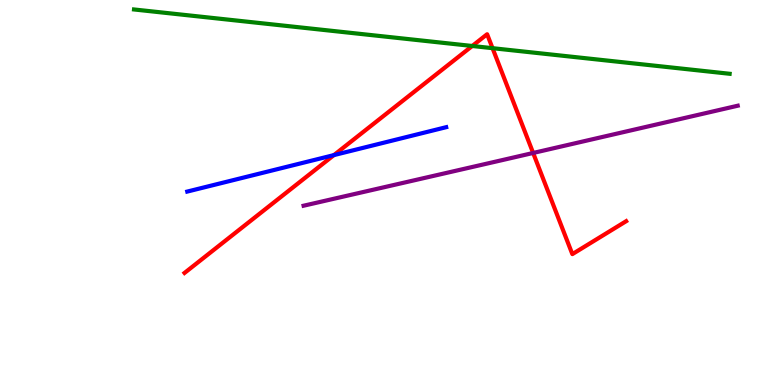[{'lines': ['blue', 'red'], 'intersections': [{'x': 4.31, 'y': 5.97}]}, {'lines': ['green', 'red'], 'intersections': [{'x': 6.09, 'y': 8.81}, {'x': 6.36, 'y': 8.75}]}, {'lines': ['purple', 'red'], 'intersections': [{'x': 6.88, 'y': 6.03}]}, {'lines': ['blue', 'green'], 'intersections': []}, {'lines': ['blue', 'purple'], 'intersections': []}, {'lines': ['green', 'purple'], 'intersections': []}]